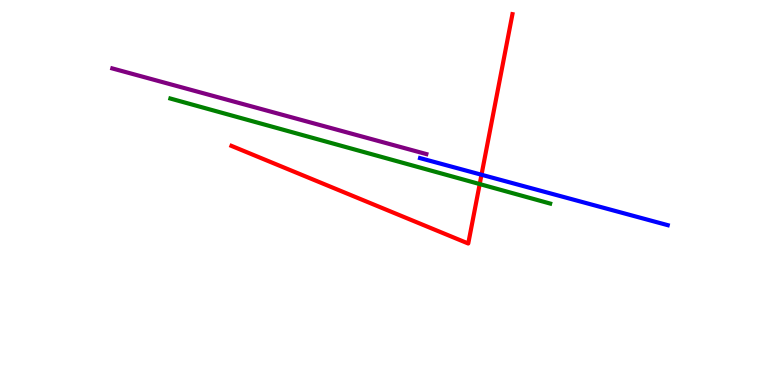[{'lines': ['blue', 'red'], 'intersections': [{'x': 6.21, 'y': 5.46}]}, {'lines': ['green', 'red'], 'intersections': [{'x': 6.19, 'y': 5.22}]}, {'lines': ['purple', 'red'], 'intersections': []}, {'lines': ['blue', 'green'], 'intersections': []}, {'lines': ['blue', 'purple'], 'intersections': []}, {'lines': ['green', 'purple'], 'intersections': []}]